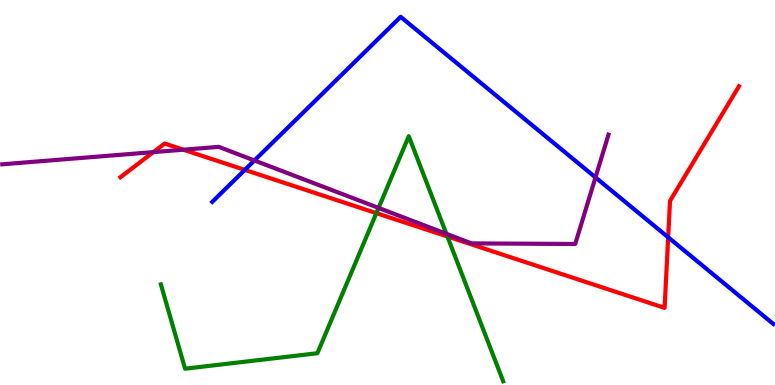[{'lines': ['blue', 'red'], 'intersections': [{'x': 3.16, 'y': 5.59}, {'x': 8.62, 'y': 3.84}]}, {'lines': ['green', 'red'], 'intersections': [{'x': 4.86, 'y': 4.46}, {'x': 5.77, 'y': 3.86}]}, {'lines': ['purple', 'red'], 'intersections': [{'x': 1.98, 'y': 6.05}, {'x': 2.37, 'y': 6.11}]}, {'lines': ['blue', 'green'], 'intersections': []}, {'lines': ['blue', 'purple'], 'intersections': [{'x': 3.28, 'y': 5.83}, {'x': 7.68, 'y': 5.39}]}, {'lines': ['green', 'purple'], 'intersections': [{'x': 4.88, 'y': 4.6}, {'x': 5.76, 'y': 3.93}]}]